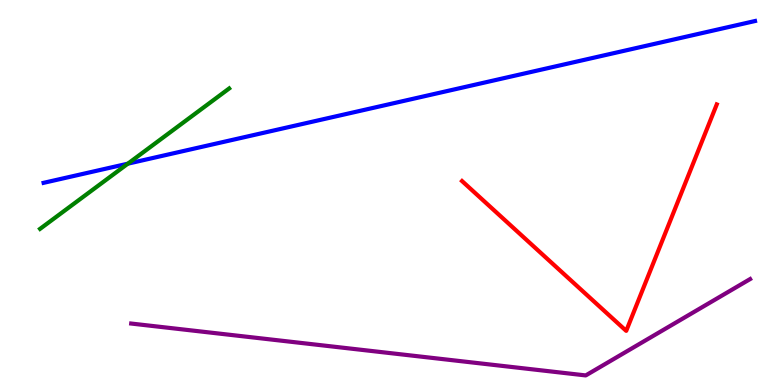[{'lines': ['blue', 'red'], 'intersections': []}, {'lines': ['green', 'red'], 'intersections': []}, {'lines': ['purple', 'red'], 'intersections': []}, {'lines': ['blue', 'green'], 'intersections': [{'x': 1.65, 'y': 5.75}]}, {'lines': ['blue', 'purple'], 'intersections': []}, {'lines': ['green', 'purple'], 'intersections': []}]